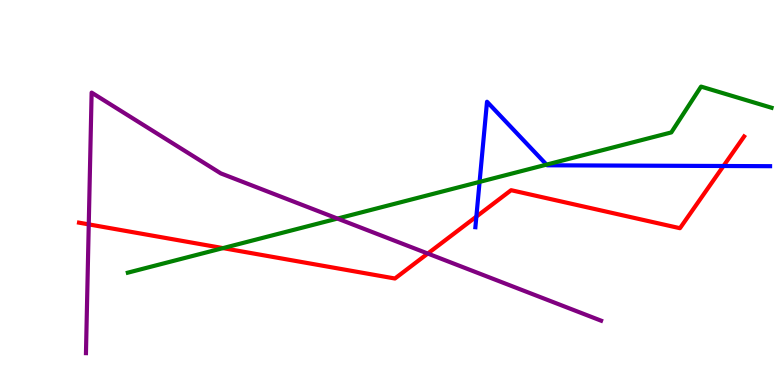[{'lines': ['blue', 'red'], 'intersections': [{'x': 6.15, 'y': 4.37}, {'x': 9.34, 'y': 5.69}]}, {'lines': ['green', 'red'], 'intersections': [{'x': 2.88, 'y': 3.56}]}, {'lines': ['purple', 'red'], 'intersections': [{'x': 1.15, 'y': 4.17}, {'x': 5.52, 'y': 3.41}]}, {'lines': ['blue', 'green'], 'intersections': [{'x': 6.19, 'y': 5.28}, {'x': 7.05, 'y': 5.72}]}, {'lines': ['blue', 'purple'], 'intersections': []}, {'lines': ['green', 'purple'], 'intersections': [{'x': 4.35, 'y': 4.32}]}]